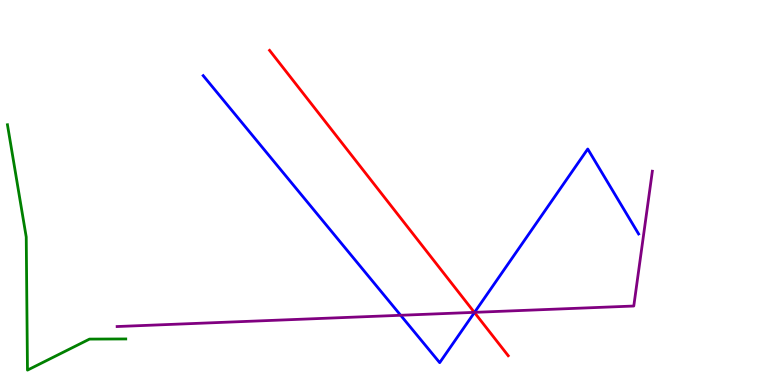[{'lines': ['blue', 'red'], 'intersections': [{'x': 6.12, 'y': 1.88}]}, {'lines': ['green', 'red'], 'intersections': []}, {'lines': ['purple', 'red'], 'intersections': [{'x': 6.12, 'y': 1.89}]}, {'lines': ['blue', 'green'], 'intersections': []}, {'lines': ['blue', 'purple'], 'intersections': [{'x': 5.17, 'y': 1.81}, {'x': 6.12, 'y': 1.89}]}, {'lines': ['green', 'purple'], 'intersections': []}]